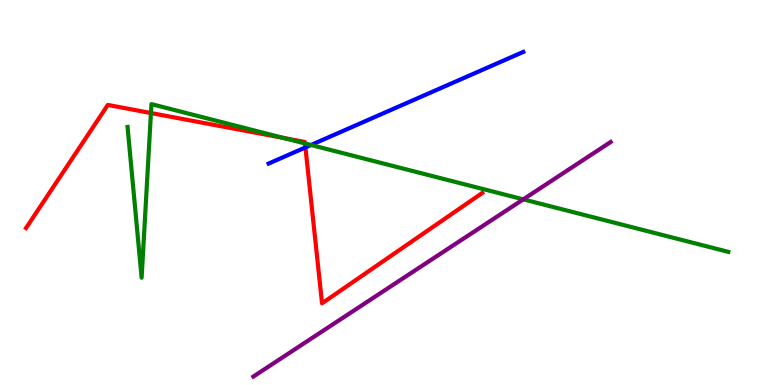[{'lines': ['blue', 'red'], 'intersections': [{'x': 3.94, 'y': 6.17}]}, {'lines': ['green', 'red'], 'intersections': [{'x': 1.95, 'y': 7.06}, {'x': 3.66, 'y': 6.41}, {'x': 3.94, 'y': 6.27}]}, {'lines': ['purple', 'red'], 'intersections': []}, {'lines': ['blue', 'green'], 'intersections': [{'x': 4.01, 'y': 6.23}]}, {'lines': ['blue', 'purple'], 'intersections': []}, {'lines': ['green', 'purple'], 'intersections': [{'x': 6.75, 'y': 4.82}]}]